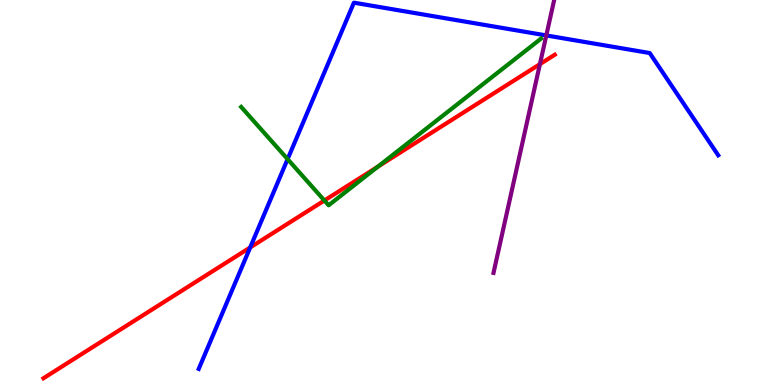[{'lines': ['blue', 'red'], 'intersections': [{'x': 3.23, 'y': 3.57}]}, {'lines': ['green', 'red'], 'intersections': [{'x': 4.19, 'y': 4.79}, {'x': 4.87, 'y': 5.67}]}, {'lines': ['purple', 'red'], 'intersections': [{'x': 6.97, 'y': 8.33}]}, {'lines': ['blue', 'green'], 'intersections': [{'x': 3.71, 'y': 5.87}]}, {'lines': ['blue', 'purple'], 'intersections': [{'x': 7.05, 'y': 9.08}]}, {'lines': ['green', 'purple'], 'intersections': []}]